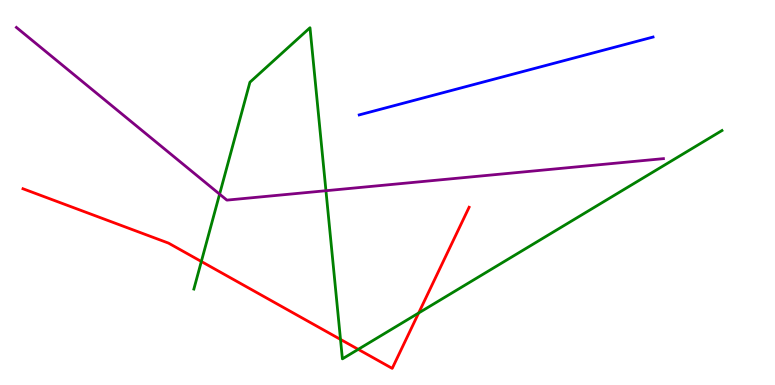[{'lines': ['blue', 'red'], 'intersections': []}, {'lines': ['green', 'red'], 'intersections': [{'x': 2.6, 'y': 3.21}, {'x': 4.39, 'y': 1.18}, {'x': 4.62, 'y': 0.926}, {'x': 5.4, 'y': 1.87}]}, {'lines': ['purple', 'red'], 'intersections': []}, {'lines': ['blue', 'green'], 'intersections': []}, {'lines': ['blue', 'purple'], 'intersections': []}, {'lines': ['green', 'purple'], 'intersections': [{'x': 2.83, 'y': 4.96}, {'x': 4.21, 'y': 5.05}]}]